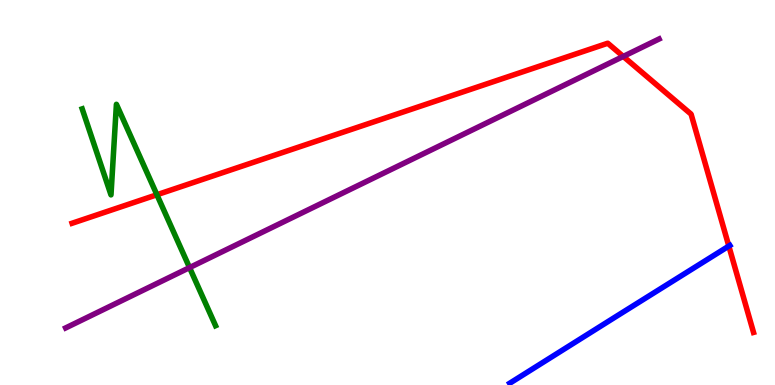[{'lines': ['blue', 'red'], 'intersections': [{'x': 9.4, 'y': 3.61}]}, {'lines': ['green', 'red'], 'intersections': [{'x': 2.02, 'y': 4.94}]}, {'lines': ['purple', 'red'], 'intersections': [{'x': 8.04, 'y': 8.53}]}, {'lines': ['blue', 'green'], 'intersections': []}, {'lines': ['blue', 'purple'], 'intersections': []}, {'lines': ['green', 'purple'], 'intersections': [{'x': 2.45, 'y': 3.05}]}]